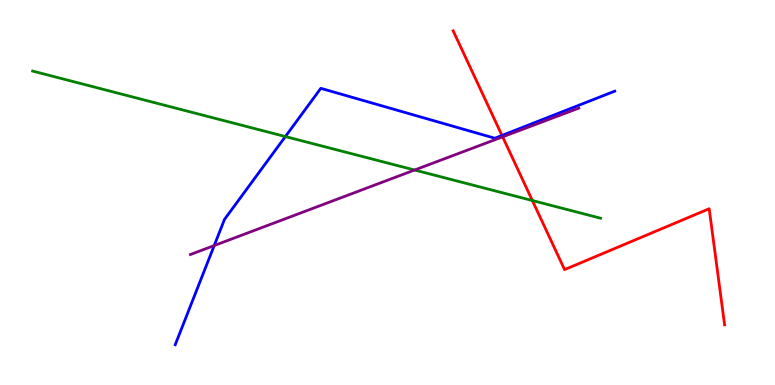[{'lines': ['blue', 'red'], 'intersections': [{'x': 6.48, 'y': 6.48}]}, {'lines': ['green', 'red'], 'intersections': [{'x': 6.87, 'y': 4.79}]}, {'lines': ['purple', 'red'], 'intersections': [{'x': 6.49, 'y': 6.45}]}, {'lines': ['blue', 'green'], 'intersections': [{'x': 3.68, 'y': 6.45}]}, {'lines': ['blue', 'purple'], 'intersections': [{'x': 2.76, 'y': 3.62}]}, {'lines': ['green', 'purple'], 'intersections': [{'x': 5.35, 'y': 5.58}]}]